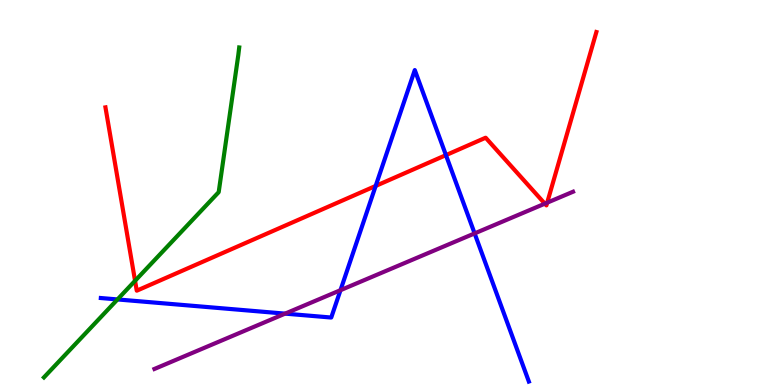[{'lines': ['blue', 'red'], 'intersections': [{'x': 4.85, 'y': 5.17}, {'x': 5.75, 'y': 5.97}]}, {'lines': ['green', 'red'], 'intersections': [{'x': 1.74, 'y': 2.71}]}, {'lines': ['purple', 'red'], 'intersections': [{'x': 7.03, 'y': 4.71}, {'x': 7.06, 'y': 4.74}]}, {'lines': ['blue', 'green'], 'intersections': [{'x': 1.52, 'y': 2.22}]}, {'lines': ['blue', 'purple'], 'intersections': [{'x': 3.68, 'y': 1.85}, {'x': 4.39, 'y': 2.46}, {'x': 6.12, 'y': 3.94}]}, {'lines': ['green', 'purple'], 'intersections': []}]